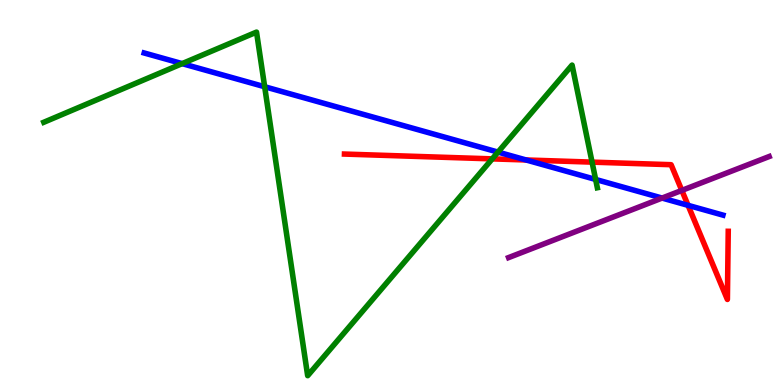[{'lines': ['blue', 'red'], 'intersections': [{'x': 6.79, 'y': 5.84}, {'x': 8.88, 'y': 4.67}]}, {'lines': ['green', 'red'], 'intersections': [{'x': 6.35, 'y': 5.87}, {'x': 7.64, 'y': 5.79}]}, {'lines': ['purple', 'red'], 'intersections': [{'x': 8.8, 'y': 5.05}]}, {'lines': ['blue', 'green'], 'intersections': [{'x': 2.35, 'y': 8.35}, {'x': 3.41, 'y': 7.75}, {'x': 6.43, 'y': 6.05}, {'x': 7.69, 'y': 5.34}]}, {'lines': ['blue', 'purple'], 'intersections': [{'x': 8.54, 'y': 4.86}]}, {'lines': ['green', 'purple'], 'intersections': []}]